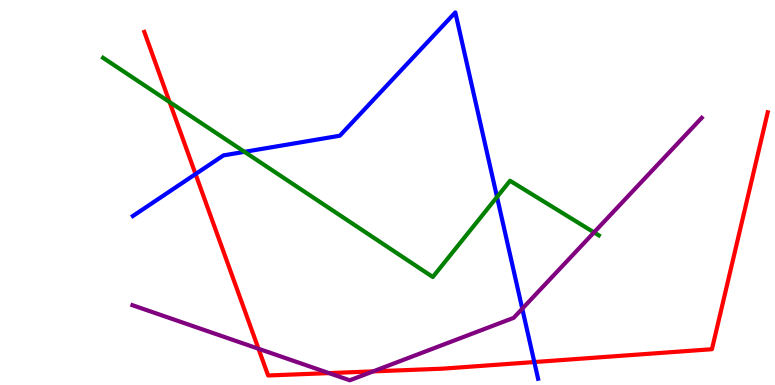[{'lines': ['blue', 'red'], 'intersections': [{'x': 2.52, 'y': 5.48}, {'x': 6.89, 'y': 0.596}]}, {'lines': ['green', 'red'], 'intersections': [{'x': 2.19, 'y': 7.35}]}, {'lines': ['purple', 'red'], 'intersections': [{'x': 3.34, 'y': 0.941}, {'x': 4.24, 'y': 0.309}, {'x': 4.82, 'y': 0.354}]}, {'lines': ['blue', 'green'], 'intersections': [{'x': 3.15, 'y': 6.06}, {'x': 6.41, 'y': 4.88}]}, {'lines': ['blue', 'purple'], 'intersections': [{'x': 6.74, 'y': 1.98}]}, {'lines': ['green', 'purple'], 'intersections': [{'x': 7.66, 'y': 3.96}]}]